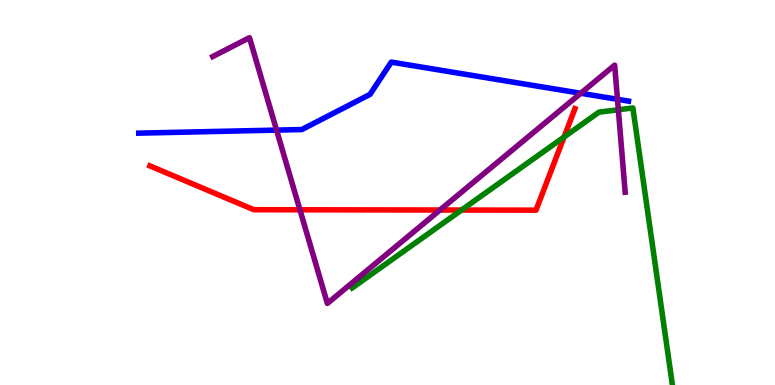[{'lines': ['blue', 'red'], 'intersections': []}, {'lines': ['green', 'red'], 'intersections': [{'x': 5.96, 'y': 4.54}, {'x': 7.28, 'y': 6.44}]}, {'lines': ['purple', 'red'], 'intersections': [{'x': 3.87, 'y': 4.55}, {'x': 5.68, 'y': 4.55}]}, {'lines': ['blue', 'green'], 'intersections': []}, {'lines': ['blue', 'purple'], 'intersections': [{'x': 3.57, 'y': 6.62}, {'x': 7.49, 'y': 7.58}, {'x': 7.97, 'y': 7.42}]}, {'lines': ['green', 'purple'], 'intersections': [{'x': 7.98, 'y': 7.15}]}]